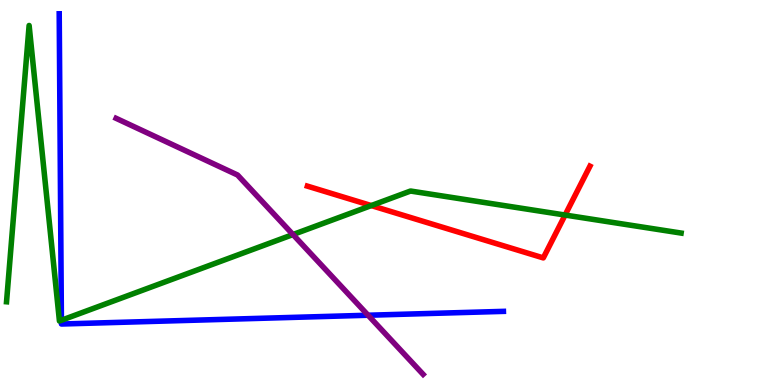[{'lines': ['blue', 'red'], 'intersections': []}, {'lines': ['green', 'red'], 'intersections': [{'x': 4.79, 'y': 4.66}, {'x': 7.29, 'y': 4.41}]}, {'lines': ['purple', 'red'], 'intersections': []}, {'lines': ['blue', 'green'], 'intersections': [{'x': 0.792, 'y': 1.68}]}, {'lines': ['blue', 'purple'], 'intersections': [{'x': 4.75, 'y': 1.81}]}, {'lines': ['green', 'purple'], 'intersections': [{'x': 3.78, 'y': 3.91}]}]